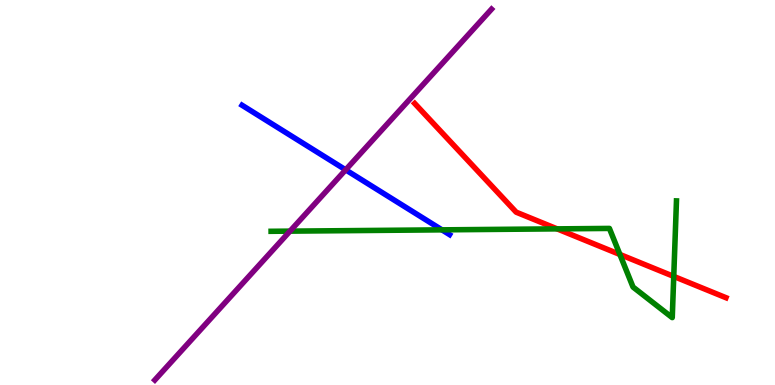[{'lines': ['blue', 'red'], 'intersections': []}, {'lines': ['green', 'red'], 'intersections': [{'x': 7.19, 'y': 4.06}, {'x': 8.0, 'y': 3.39}, {'x': 8.69, 'y': 2.82}]}, {'lines': ['purple', 'red'], 'intersections': []}, {'lines': ['blue', 'green'], 'intersections': [{'x': 5.7, 'y': 4.03}]}, {'lines': ['blue', 'purple'], 'intersections': [{'x': 4.46, 'y': 5.59}]}, {'lines': ['green', 'purple'], 'intersections': [{'x': 3.74, 'y': 4.0}]}]